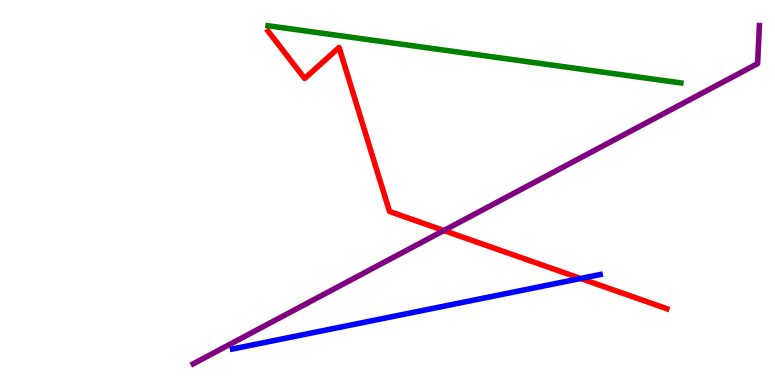[{'lines': ['blue', 'red'], 'intersections': [{'x': 7.49, 'y': 2.77}]}, {'lines': ['green', 'red'], 'intersections': []}, {'lines': ['purple', 'red'], 'intersections': [{'x': 5.73, 'y': 4.01}]}, {'lines': ['blue', 'green'], 'intersections': []}, {'lines': ['blue', 'purple'], 'intersections': []}, {'lines': ['green', 'purple'], 'intersections': []}]